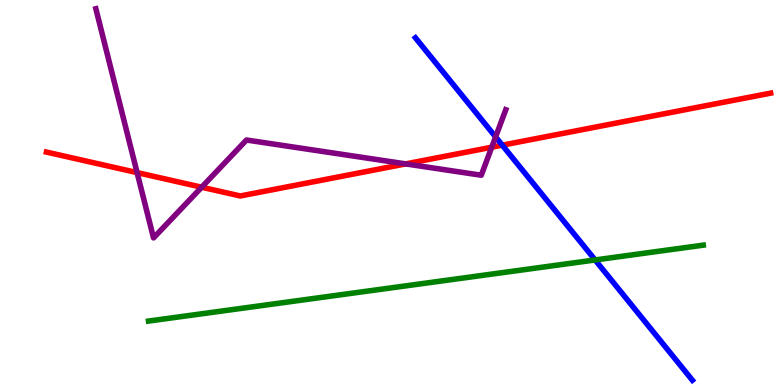[{'lines': ['blue', 'red'], 'intersections': [{'x': 6.48, 'y': 6.23}]}, {'lines': ['green', 'red'], 'intersections': []}, {'lines': ['purple', 'red'], 'intersections': [{'x': 1.77, 'y': 5.52}, {'x': 2.6, 'y': 5.14}, {'x': 5.23, 'y': 5.74}, {'x': 6.35, 'y': 6.18}]}, {'lines': ['blue', 'green'], 'intersections': [{'x': 7.68, 'y': 3.25}]}, {'lines': ['blue', 'purple'], 'intersections': [{'x': 6.39, 'y': 6.44}]}, {'lines': ['green', 'purple'], 'intersections': []}]